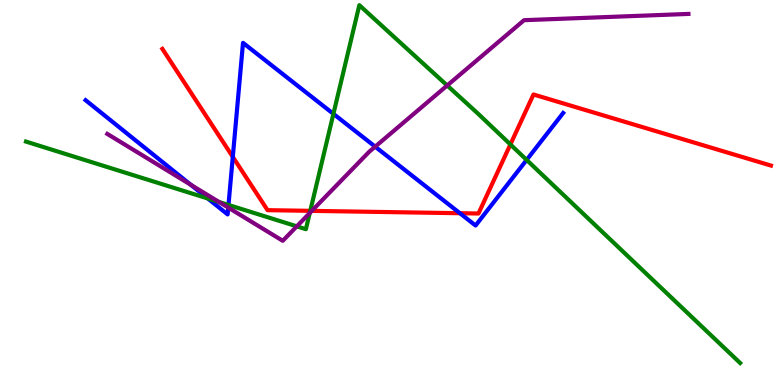[{'lines': ['blue', 'red'], 'intersections': [{'x': 3.0, 'y': 5.93}, {'x': 5.93, 'y': 4.46}]}, {'lines': ['green', 'red'], 'intersections': [{'x': 4.0, 'y': 4.52}, {'x': 6.59, 'y': 6.25}]}, {'lines': ['purple', 'red'], 'intersections': [{'x': 4.02, 'y': 4.52}]}, {'lines': ['blue', 'green'], 'intersections': [{'x': 2.68, 'y': 4.84}, {'x': 2.95, 'y': 4.68}, {'x': 4.3, 'y': 7.04}, {'x': 6.8, 'y': 5.85}]}, {'lines': ['blue', 'purple'], 'intersections': [{'x': 2.46, 'y': 5.2}, {'x': 2.95, 'y': 4.61}, {'x': 4.84, 'y': 6.19}]}, {'lines': ['green', 'purple'], 'intersections': [{'x': 2.83, 'y': 4.75}, {'x': 3.83, 'y': 4.12}, {'x': 4.0, 'y': 4.47}, {'x': 5.77, 'y': 7.78}]}]